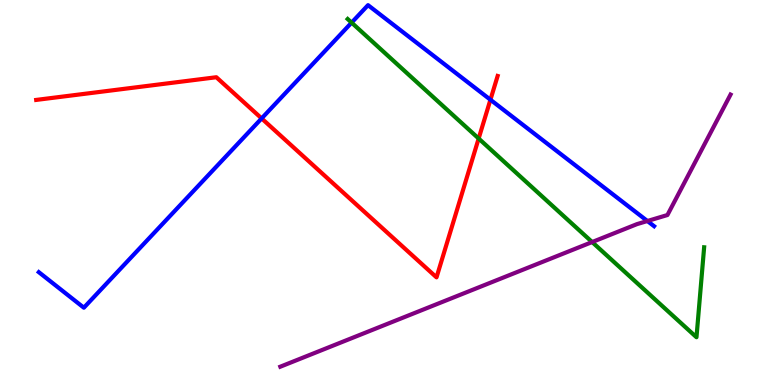[{'lines': ['blue', 'red'], 'intersections': [{'x': 3.38, 'y': 6.92}, {'x': 6.33, 'y': 7.41}]}, {'lines': ['green', 'red'], 'intersections': [{'x': 6.18, 'y': 6.4}]}, {'lines': ['purple', 'red'], 'intersections': []}, {'lines': ['blue', 'green'], 'intersections': [{'x': 4.54, 'y': 9.41}]}, {'lines': ['blue', 'purple'], 'intersections': [{'x': 8.35, 'y': 4.26}]}, {'lines': ['green', 'purple'], 'intersections': [{'x': 7.64, 'y': 3.71}]}]